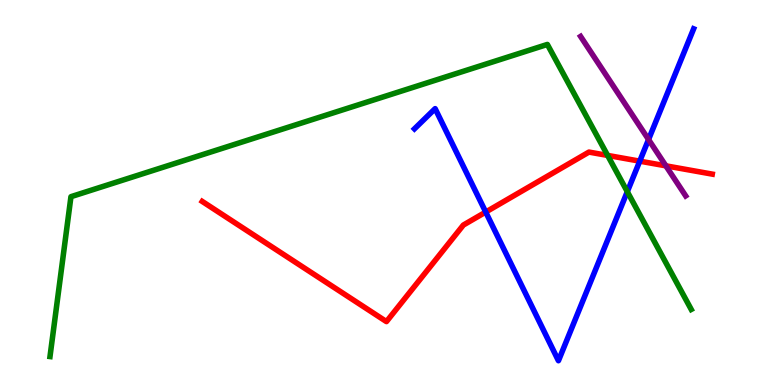[{'lines': ['blue', 'red'], 'intersections': [{'x': 6.27, 'y': 4.49}, {'x': 8.25, 'y': 5.81}]}, {'lines': ['green', 'red'], 'intersections': [{'x': 7.84, 'y': 5.96}]}, {'lines': ['purple', 'red'], 'intersections': [{'x': 8.59, 'y': 5.69}]}, {'lines': ['blue', 'green'], 'intersections': [{'x': 8.09, 'y': 5.02}]}, {'lines': ['blue', 'purple'], 'intersections': [{'x': 8.37, 'y': 6.38}]}, {'lines': ['green', 'purple'], 'intersections': []}]